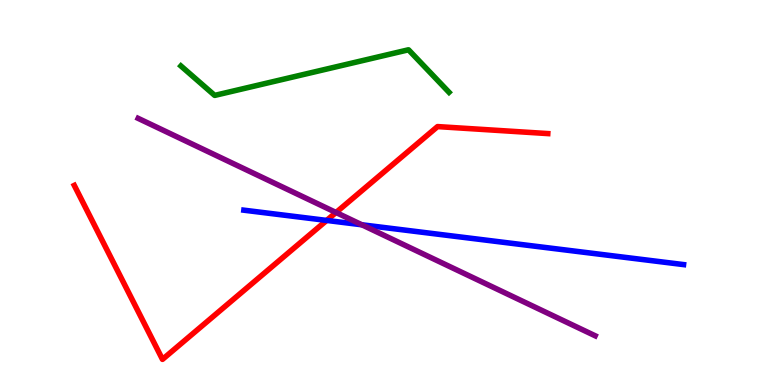[{'lines': ['blue', 'red'], 'intersections': [{'x': 4.22, 'y': 4.27}]}, {'lines': ['green', 'red'], 'intersections': []}, {'lines': ['purple', 'red'], 'intersections': [{'x': 4.34, 'y': 4.48}]}, {'lines': ['blue', 'green'], 'intersections': []}, {'lines': ['blue', 'purple'], 'intersections': [{'x': 4.67, 'y': 4.16}]}, {'lines': ['green', 'purple'], 'intersections': []}]